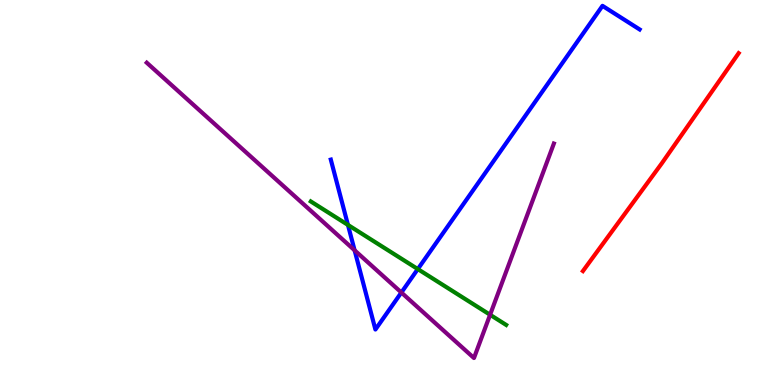[{'lines': ['blue', 'red'], 'intersections': []}, {'lines': ['green', 'red'], 'intersections': []}, {'lines': ['purple', 'red'], 'intersections': []}, {'lines': ['blue', 'green'], 'intersections': [{'x': 4.49, 'y': 4.16}, {'x': 5.39, 'y': 3.01}]}, {'lines': ['blue', 'purple'], 'intersections': [{'x': 4.58, 'y': 3.5}, {'x': 5.18, 'y': 2.4}]}, {'lines': ['green', 'purple'], 'intersections': [{'x': 6.32, 'y': 1.82}]}]